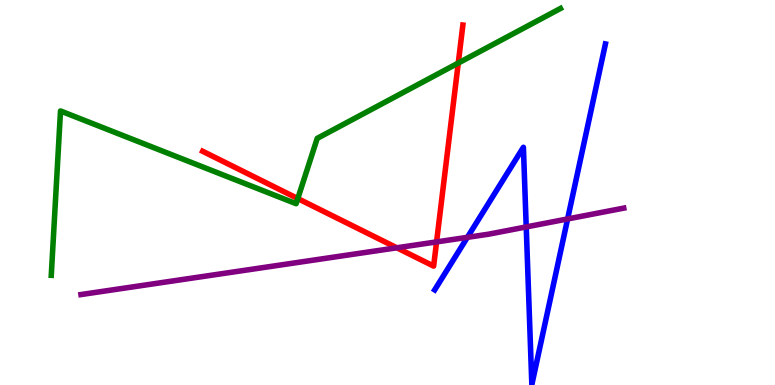[{'lines': ['blue', 'red'], 'intersections': []}, {'lines': ['green', 'red'], 'intersections': [{'x': 3.84, 'y': 4.84}, {'x': 5.91, 'y': 8.36}]}, {'lines': ['purple', 'red'], 'intersections': [{'x': 5.12, 'y': 3.56}, {'x': 5.63, 'y': 3.72}]}, {'lines': ['blue', 'green'], 'intersections': []}, {'lines': ['blue', 'purple'], 'intersections': [{'x': 6.03, 'y': 3.84}, {'x': 6.79, 'y': 4.11}, {'x': 7.32, 'y': 4.31}]}, {'lines': ['green', 'purple'], 'intersections': []}]